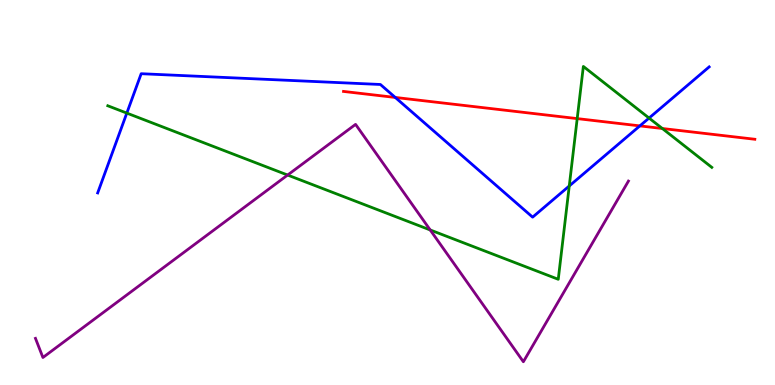[{'lines': ['blue', 'red'], 'intersections': [{'x': 5.1, 'y': 7.47}, {'x': 8.26, 'y': 6.73}]}, {'lines': ['green', 'red'], 'intersections': [{'x': 7.45, 'y': 6.92}, {'x': 8.55, 'y': 6.66}]}, {'lines': ['purple', 'red'], 'intersections': []}, {'lines': ['blue', 'green'], 'intersections': [{'x': 1.64, 'y': 7.06}, {'x': 7.35, 'y': 5.17}, {'x': 8.37, 'y': 6.93}]}, {'lines': ['blue', 'purple'], 'intersections': []}, {'lines': ['green', 'purple'], 'intersections': [{'x': 3.71, 'y': 5.45}, {'x': 5.55, 'y': 4.03}]}]